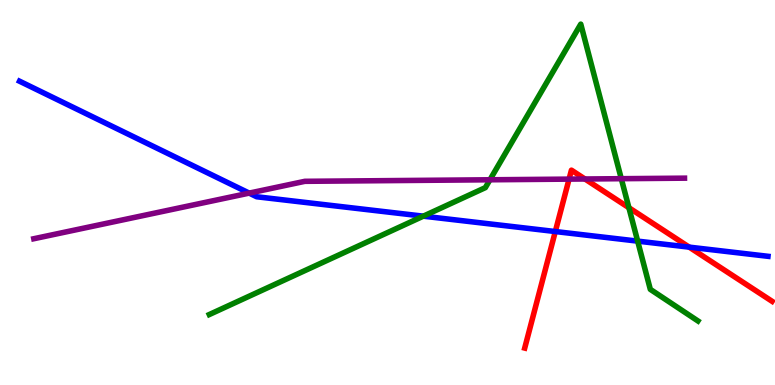[{'lines': ['blue', 'red'], 'intersections': [{'x': 7.17, 'y': 3.99}, {'x': 8.89, 'y': 3.58}]}, {'lines': ['green', 'red'], 'intersections': [{'x': 8.11, 'y': 4.6}]}, {'lines': ['purple', 'red'], 'intersections': [{'x': 7.34, 'y': 5.35}, {'x': 7.55, 'y': 5.35}]}, {'lines': ['blue', 'green'], 'intersections': [{'x': 5.46, 'y': 4.39}, {'x': 8.23, 'y': 3.74}]}, {'lines': ['blue', 'purple'], 'intersections': [{'x': 3.22, 'y': 4.98}]}, {'lines': ['green', 'purple'], 'intersections': [{'x': 6.32, 'y': 5.33}, {'x': 8.02, 'y': 5.36}]}]